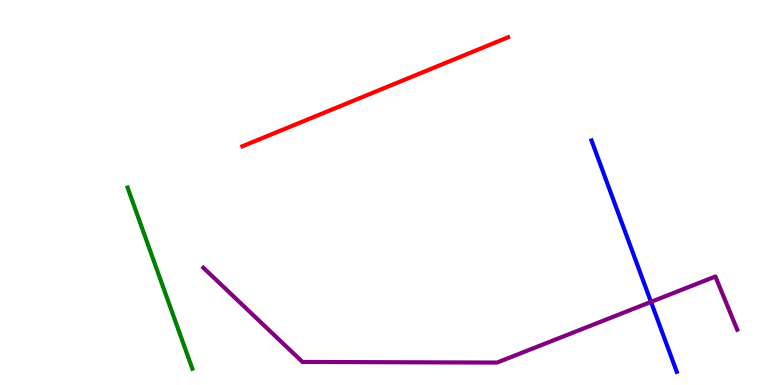[{'lines': ['blue', 'red'], 'intersections': []}, {'lines': ['green', 'red'], 'intersections': []}, {'lines': ['purple', 'red'], 'intersections': []}, {'lines': ['blue', 'green'], 'intersections': []}, {'lines': ['blue', 'purple'], 'intersections': [{'x': 8.4, 'y': 2.16}]}, {'lines': ['green', 'purple'], 'intersections': []}]